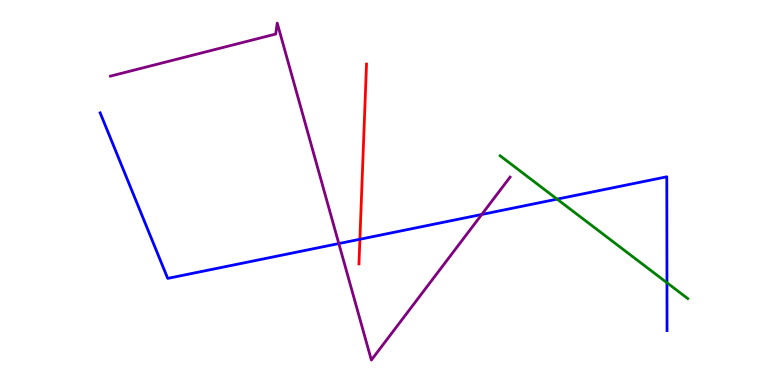[{'lines': ['blue', 'red'], 'intersections': [{'x': 4.64, 'y': 3.79}]}, {'lines': ['green', 'red'], 'intersections': []}, {'lines': ['purple', 'red'], 'intersections': []}, {'lines': ['blue', 'green'], 'intersections': [{'x': 7.19, 'y': 4.83}, {'x': 8.61, 'y': 2.66}]}, {'lines': ['blue', 'purple'], 'intersections': [{'x': 4.37, 'y': 3.67}, {'x': 6.22, 'y': 4.43}]}, {'lines': ['green', 'purple'], 'intersections': []}]